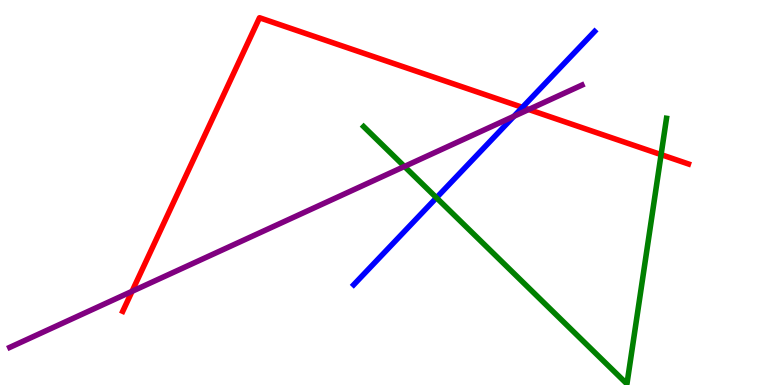[{'lines': ['blue', 'red'], 'intersections': [{'x': 6.74, 'y': 7.21}]}, {'lines': ['green', 'red'], 'intersections': [{'x': 8.53, 'y': 5.98}]}, {'lines': ['purple', 'red'], 'intersections': [{'x': 1.7, 'y': 2.43}, {'x': 6.82, 'y': 7.16}]}, {'lines': ['blue', 'green'], 'intersections': [{'x': 5.63, 'y': 4.86}]}, {'lines': ['blue', 'purple'], 'intersections': [{'x': 6.63, 'y': 6.98}]}, {'lines': ['green', 'purple'], 'intersections': [{'x': 5.22, 'y': 5.68}]}]